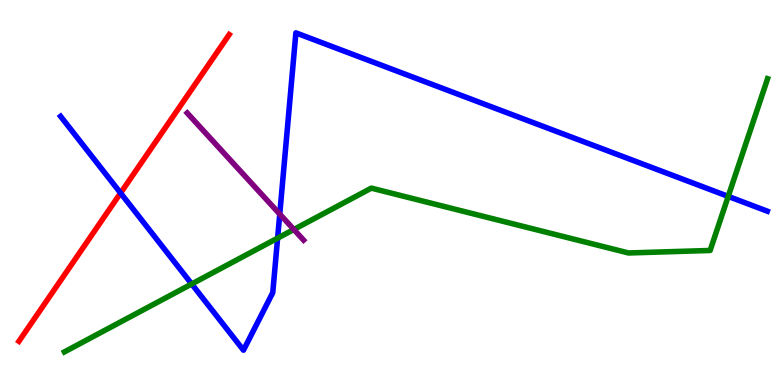[{'lines': ['blue', 'red'], 'intersections': [{'x': 1.56, 'y': 4.99}]}, {'lines': ['green', 'red'], 'intersections': []}, {'lines': ['purple', 'red'], 'intersections': []}, {'lines': ['blue', 'green'], 'intersections': [{'x': 2.47, 'y': 2.62}, {'x': 3.58, 'y': 3.81}, {'x': 9.4, 'y': 4.9}]}, {'lines': ['blue', 'purple'], 'intersections': [{'x': 3.61, 'y': 4.44}]}, {'lines': ['green', 'purple'], 'intersections': [{'x': 3.79, 'y': 4.04}]}]